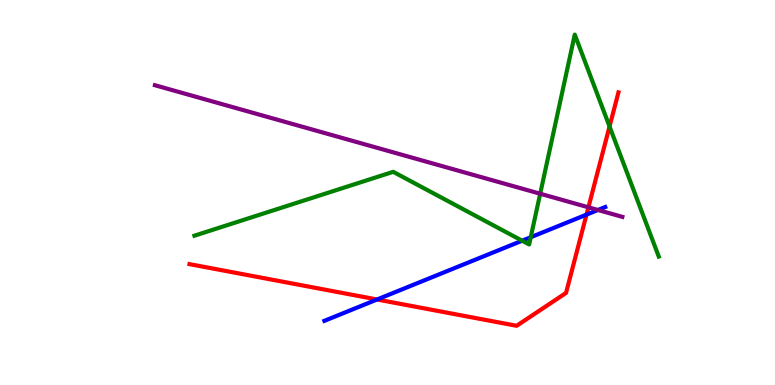[{'lines': ['blue', 'red'], 'intersections': [{'x': 4.87, 'y': 2.22}, {'x': 7.57, 'y': 4.43}]}, {'lines': ['green', 'red'], 'intersections': [{'x': 7.87, 'y': 6.71}]}, {'lines': ['purple', 'red'], 'intersections': [{'x': 7.59, 'y': 4.62}]}, {'lines': ['blue', 'green'], 'intersections': [{'x': 6.74, 'y': 3.75}, {'x': 6.85, 'y': 3.84}]}, {'lines': ['blue', 'purple'], 'intersections': [{'x': 7.72, 'y': 4.55}]}, {'lines': ['green', 'purple'], 'intersections': [{'x': 6.97, 'y': 4.97}]}]